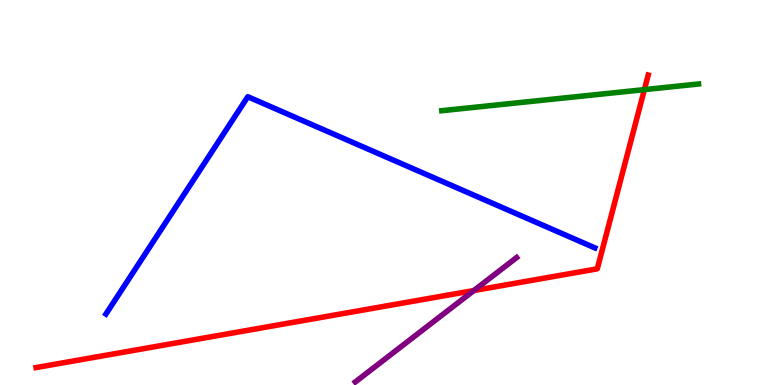[{'lines': ['blue', 'red'], 'intersections': []}, {'lines': ['green', 'red'], 'intersections': [{'x': 8.31, 'y': 7.67}]}, {'lines': ['purple', 'red'], 'intersections': [{'x': 6.11, 'y': 2.45}]}, {'lines': ['blue', 'green'], 'intersections': []}, {'lines': ['blue', 'purple'], 'intersections': []}, {'lines': ['green', 'purple'], 'intersections': []}]